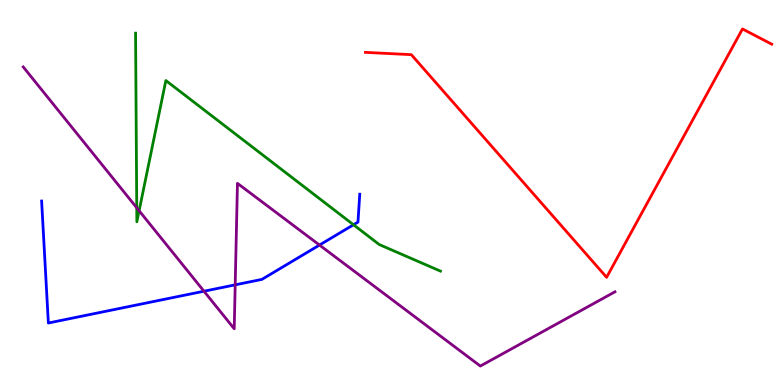[{'lines': ['blue', 'red'], 'intersections': []}, {'lines': ['green', 'red'], 'intersections': []}, {'lines': ['purple', 'red'], 'intersections': []}, {'lines': ['blue', 'green'], 'intersections': [{'x': 4.56, 'y': 4.16}]}, {'lines': ['blue', 'purple'], 'intersections': [{'x': 2.63, 'y': 2.44}, {'x': 3.03, 'y': 2.6}, {'x': 4.12, 'y': 3.63}]}, {'lines': ['green', 'purple'], 'intersections': [{'x': 1.76, 'y': 4.6}, {'x': 1.8, 'y': 4.53}]}]